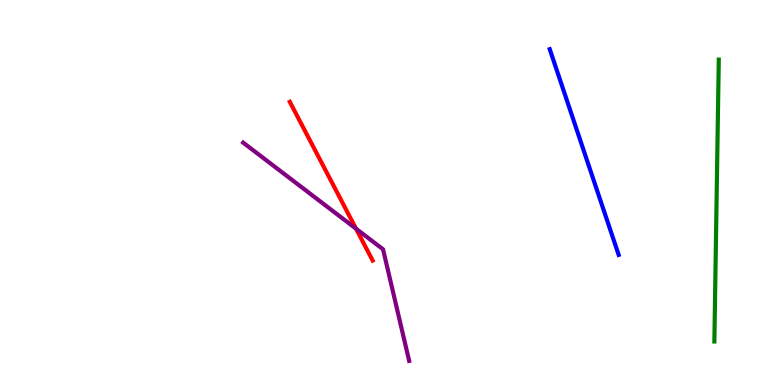[{'lines': ['blue', 'red'], 'intersections': []}, {'lines': ['green', 'red'], 'intersections': []}, {'lines': ['purple', 'red'], 'intersections': [{'x': 4.59, 'y': 4.06}]}, {'lines': ['blue', 'green'], 'intersections': []}, {'lines': ['blue', 'purple'], 'intersections': []}, {'lines': ['green', 'purple'], 'intersections': []}]